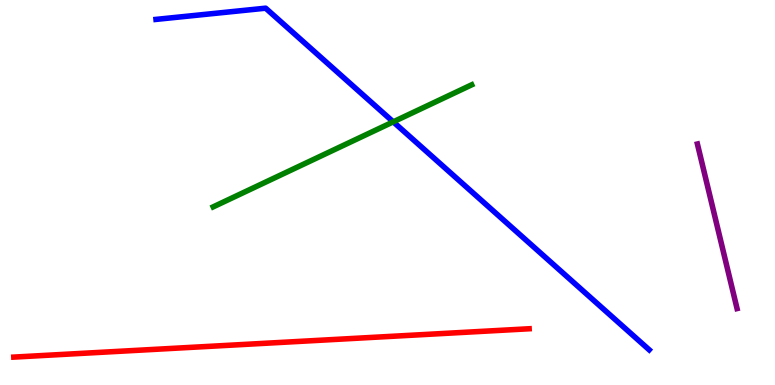[{'lines': ['blue', 'red'], 'intersections': []}, {'lines': ['green', 'red'], 'intersections': []}, {'lines': ['purple', 'red'], 'intersections': []}, {'lines': ['blue', 'green'], 'intersections': [{'x': 5.07, 'y': 6.83}]}, {'lines': ['blue', 'purple'], 'intersections': []}, {'lines': ['green', 'purple'], 'intersections': []}]